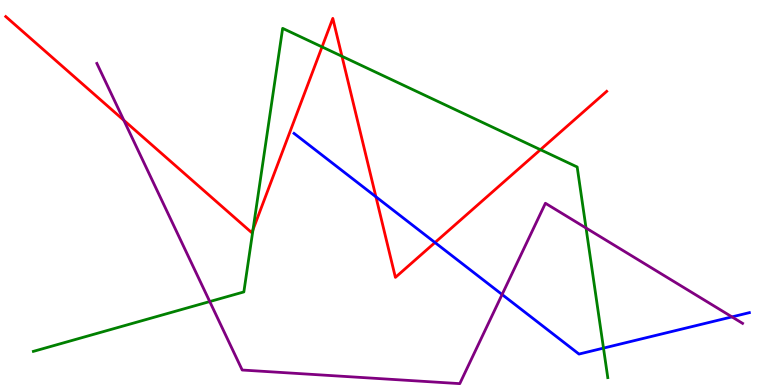[{'lines': ['blue', 'red'], 'intersections': [{'x': 4.85, 'y': 4.89}, {'x': 5.61, 'y': 3.7}]}, {'lines': ['green', 'red'], 'intersections': [{'x': 3.26, 'y': 4.04}, {'x': 4.16, 'y': 8.78}, {'x': 4.41, 'y': 8.54}, {'x': 6.97, 'y': 6.11}]}, {'lines': ['purple', 'red'], 'intersections': [{'x': 1.6, 'y': 6.88}]}, {'lines': ['blue', 'green'], 'intersections': [{'x': 7.79, 'y': 0.958}]}, {'lines': ['blue', 'purple'], 'intersections': [{'x': 6.48, 'y': 2.35}, {'x': 9.44, 'y': 1.77}]}, {'lines': ['green', 'purple'], 'intersections': [{'x': 2.71, 'y': 2.17}, {'x': 7.56, 'y': 4.08}]}]